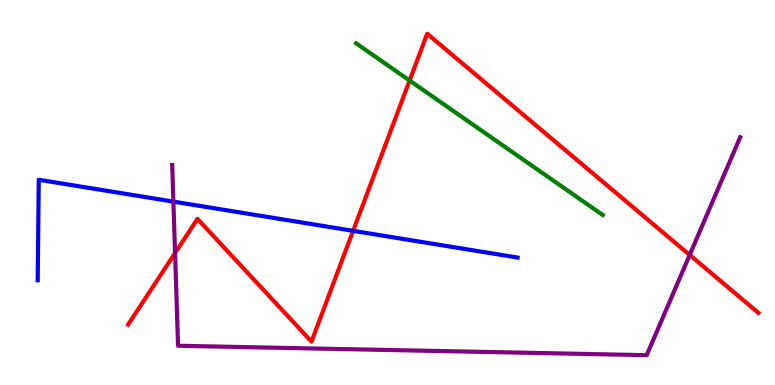[{'lines': ['blue', 'red'], 'intersections': [{'x': 4.56, 'y': 4.0}]}, {'lines': ['green', 'red'], 'intersections': [{'x': 5.29, 'y': 7.91}]}, {'lines': ['purple', 'red'], 'intersections': [{'x': 2.26, 'y': 3.43}, {'x': 8.9, 'y': 3.38}]}, {'lines': ['blue', 'green'], 'intersections': []}, {'lines': ['blue', 'purple'], 'intersections': [{'x': 2.24, 'y': 4.76}]}, {'lines': ['green', 'purple'], 'intersections': []}]